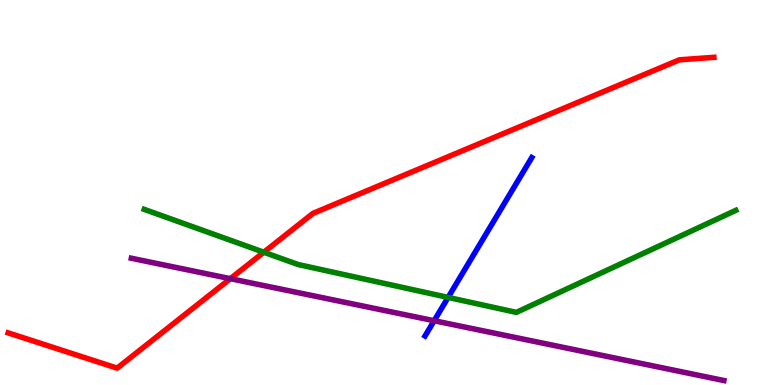[{'lines': ['blue', 'red'], 'intersections': []}, {'lines': ['green', 'red'], 'intersections': [{'x': 3.4, 'y': 3.45}]}, {'lines': ['purple', 'red'], 'intersections': [{'x': 2.97, 'y': 2.76}]}, {'lines': ['blue', 'green'], 'intersections': [{'x': 5.78, 'y': 2.27}]}, {'lines': ['blue', 'purple'], 'intersections': [{'x': 5.6, 'y': 1.67}]}, {'lines': ['green', 'purple'], 'intersections': []}]